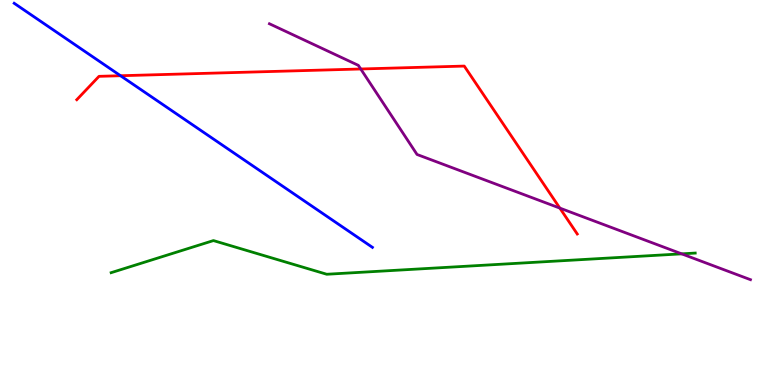[{'lines': ['blue', 'red'], 'intersections': [{'x': 1.56, 'y': 8.03}]}, {'lines': ['green', 'red'], 'intersections': []}, {'lines': ['purple', 'red'], 'intersections': [{'x': 4.65, 'y': 8.21}, {'x': 7.22, 'y': 4.59}]}, {'lines': ['blue', 'green'], 'intersections': []}, {'lines': ['blue', 'purple'], 'intersections': []}, {'lines': ['green', 'purple'], 'intersections': [{'x': 8.8, 'y': 3.41}]}]